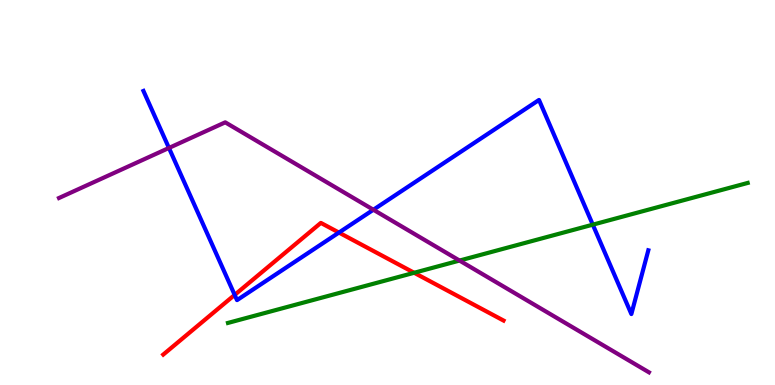[{'lines': ['blue', 'red'], 'intersections': [{'x': 3.03, 'y': 2.34}, {'x': 4.37, 'y': 3.96}]}, {'lines': ['green', 'red'], 'intersections': [{'x': 5.34, 'y': 2.91}]}, {'lines': ['purple', 'red'], 'intersections': []}, {'lines': ['blue', 'green'], 'intersections': [{'x': 7.65, 'y': 4.16}]}, {'lines': ['blue', 'purple'], 'intersections': [{'x': 2.18, 'y': 6.16}, {'x': 4.82, 'y': 4.55}]}, {'lines': ['green', 'purple'], 'intersections': [{'x': 5.93, 'y': 3.23}]}]